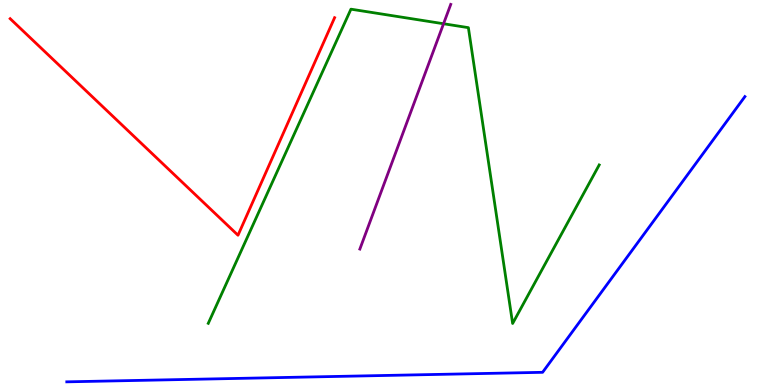[{'lines': ['blue', 'red'], 'intersections': []}, {'lines': ['green', 'red'], 'intersections': []}, {'lines': ['purple', 'red'], 'intersections': []}, {'lines': ['blue', 'green'], 'intersections': []}, {'lines': ['blue', 'purple'], 'intersections': []}, {'lines': ['green', 'purple'], 'intersections': [{'x': 5.72, 'y': 9.38}]}]